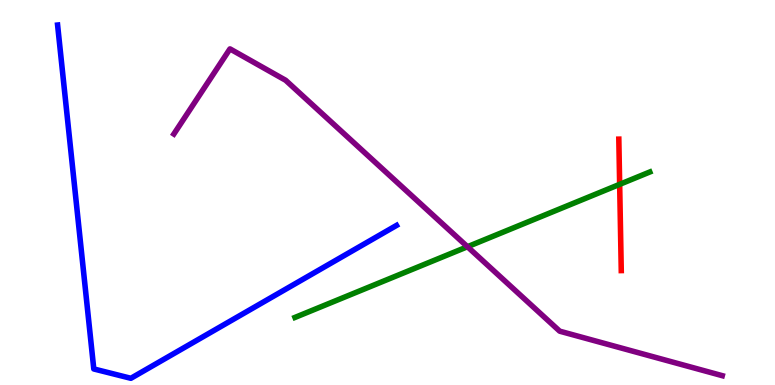[{'lines': ['blue', 'red'], 'intersections': []}, {'lines': ['green', 'red'], 'intersections': [{'x': 8.0, 'y': 5.21}]}, {'lines': ['purple', 'red'], 'intersections': []}, {'lines': ['blue', 'green'], 'intersections': []}, {'lines': ['blue', 'purple'], 'intersections': []}, {'lines': ['green', 'purple'], 'intersections': [{'x': 6.03, 'y': 3.59}]}]